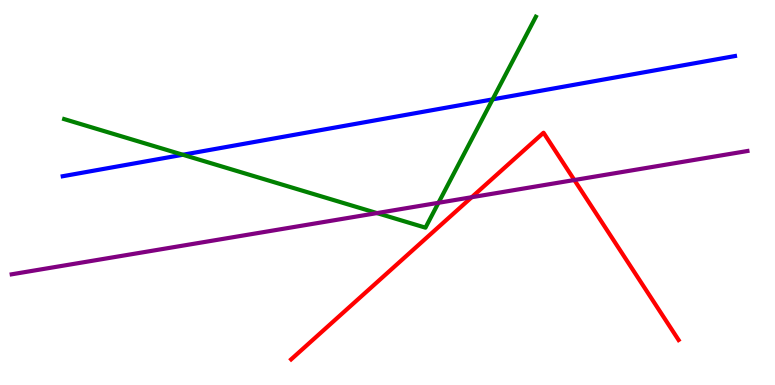[{'lines': ['blue', 'red'], 'intersections': []}, {'lines': ['green', 'red'], 'intersections': []}, {'lines': ['purple', 'red'], 'intersections': [{'x': 6.09, 'y': 4.88}, {'x': 7.41, 'y': 5.32}]}, {'lines': ['blue', 'green'], 'intersections': [{'x': 2.36, 'y': 5.98}, {'x': 6.36, 'y': 7.42}]}, {'lines': ['blue', 'purple'], 'intersections': []}, {'lines': ['green', 'purple'], 'intersections': [{'x': 4.86, 'y': 4.47}, {'x': 5.66, 'y': 4.73}]}]